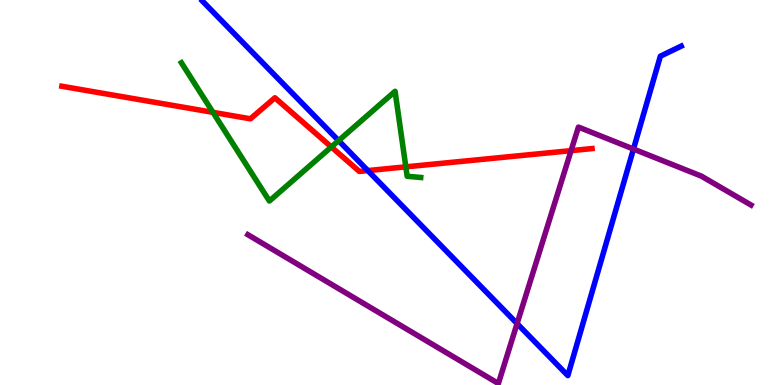[{'lines': ['blue', 'red'], 'intersections': [{'x': 4.75, 'y': 5.57}]}, {'lines': ['green', 'red'], 'intersections': [{'x': 2.75, 'y': 7.08}, {'x': 4.28, 'y': 6.18}, {'x': 5.24, 'y': 5.67}]}, {'lines': ['purple', 'red'], 'intersections': [{'x': 7.37, 'y': 6.09}]}, {'lines': ['blue', 'green'], 'intersections': [{'x': 4.37, 'y': 6.35}]}, {'lines': ['blue', 'purple'], 'intersections': [{'x': 6.67, 'y': 1.6}, {'x': 8.17, 'y': 6.13}]}, {'lines': ['green', 'purple'], 'intersections': []}]